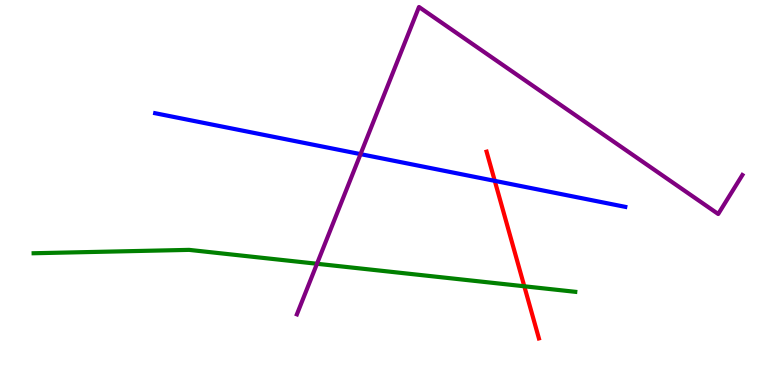[{'lines': ['blue', 'red'], 'intersections': [{'x': 6.38, 'y': 5.3}]}, {'lines': ['green', 'red'], 'intersections': [{'x': 6.77, 'y': 2.56}]}, {'lines': ['purple', 'red'], 'intersections': []}, {'lines': ['blue', 'green'], 'intersections': []}, {'lines': ['blue', 'purple'], 'intersections': [{'x': 4.65, 'y': 6.0}]}, {'lines': ['green', 'purple'], 'intersections': [{'x': 4.09, 'y': 3.15}]}]